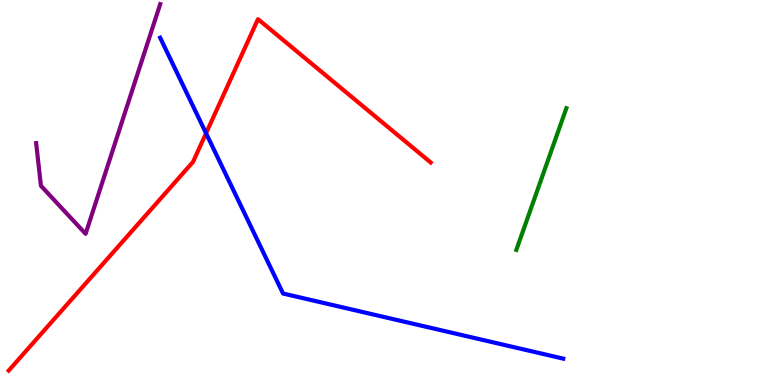[{'lines': ['blue', 'red'], 'intersections': [{'x': 2.66, 'y': 6.54}]}, {'lines': ['green', 'red'], 'intersections': []}, {'lines': ['purple', 'red'], 'intersections': []}, {'lines': ['blue', 'green'], 'intersections': []}, {'lines': ['blue', 'purple'], 'intersections': []}, {'lines': ['green', 'purple'], 'intersections': []}]